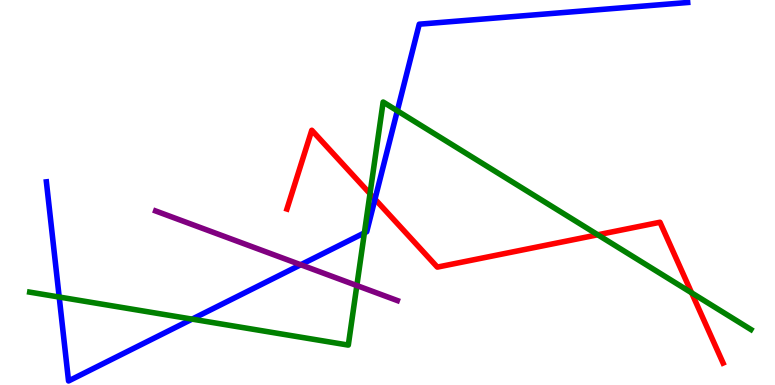[{'lines': ['blue', 'red'], 'intersections': [{'x': 4.84, 'y': 4.83}]}, {'lines': ['green', 'red'], 'intersections': [{'x': 4.77, 'y': 4.97}, {'x': 7.71, 'y': 3.9}, {'x': 8.92, 'y': 2.39}]}, {'lines': ['purple', 'red'], 'intersections': []}, {'lines': ['blue', 'green'], 'intersections': [{'x': 0.764, 'y': 2.28}, {'x': 2.48, 'y': 1.71}, {'x': 4.7, 'y': 3.95}, {'x': 5.13, 'y': 7.12}]}, {'lines': ['blue', 'purple'], 'intersections': [{'x': 3.88, 'y': 3.12}]}, {'lines': ['green', 'purple'], 'intersections': [{'x': 4.6, 'y': 2.58}]}]